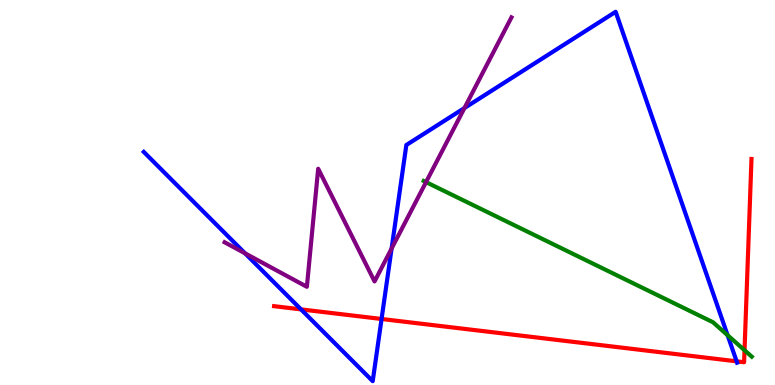[{'lines': ['blue', 'red'], 'intersections': [{'x': 3.88, 'y': 1.96}, {'x': 4.92, 'y': 1.71}, {'x': 9.5, 'y': 0.615}]}, {'lines': ['green', 'red'], 'intersections': [{'x': 9.61, 'y': 0.903}]}, {'lines': ['purple', 'red'], 'intersections': []}, {'lines': ['blue', 'green'], 'intersections': [{'x': 9.39, 'y': 1.29}]}, {'lines': ['blue', 'purple'], 'intersections': [{'x': 3.16, 'y': 3.42}, {'x': 5.05, 'y': 3.54}, {'x': 5.99, 'y': 7.19}]}, {'lines': ['green', 'purple'], 'intersections': [{'x': 5.5, 'y': 5.27}]}]